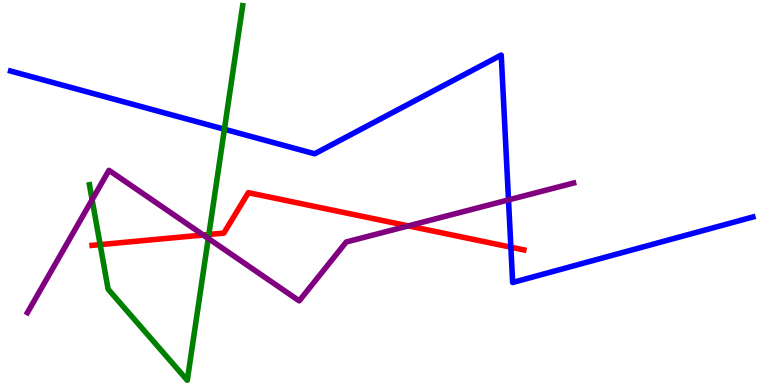[{'lines': ['blue', 'red'], 'intersections': [{'x': 6.59, 'y': 3.58}]}, {'lines': ['green', 'red'], 'intersections': [{'x': 1.29, 'y': 3.65}, {'x': 2.69, 'y': 3.91}]}, {'lines': ['purple', 'red'], 'intersections': [{'x': 2.62, 'y': 3.9}, {'x': 5.27, 'y': 4.13}]}, {'lines': ['blue', 'green'], 'intersections': [{'x': 2.9, 'y': 6.64}]}, {'lines': ['blue', 'purple'], 'intersections': [{'x': 6.56, 'y': 4.81}]}, {'lines': ['green', 'purple'], 'intersections': [{'x': 1.19, 'y': 4.81}, {'x': 2.69, 'y': 3.81}]}]